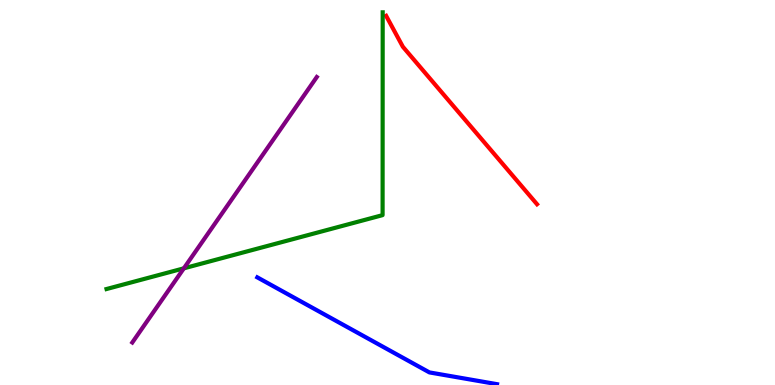[{'lines': ['blue', 'red'], 'intersections': []}, {'lines': ['green', 'red'], 'intersections': []}, {'lines': ['purple', 'red'], 'intersections': []}, {'lines': ['blue', 'green'], 'intersections': []}, {'lines': ['blue', 'purple'], 'intersections': []}, {'lines': ['green', 'purple'], 'intersections': [{'x': 2.37, 'y': 3.03}]}]